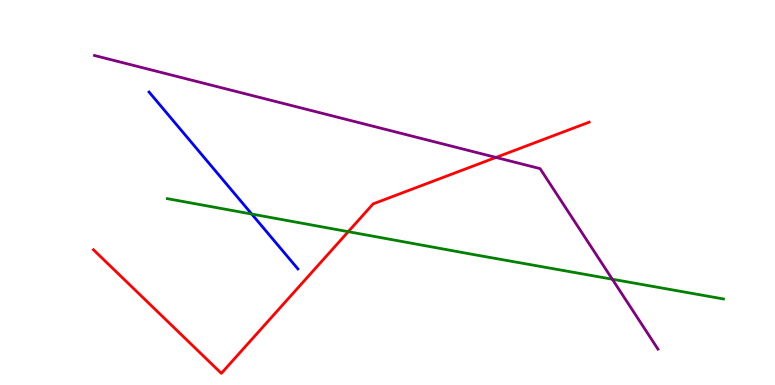[{'lines': ['blue', 'red'], 'intersections': []}, {'lines': ['green', 'red'], 'intersections': [{'x': 4.49, 'y': 3.98}]}, {'lines': ['purple', 'red'], 'intersections': [{'x': 6.4, 'y': 5.91}]}, {'lines': ['blue', 'green'], 'intersections': [{'x': 3.25, 'y': 4.44}]}, {'lines': ['blue', 'purple'], 'intersections': []}, {'lines': ['green', 'purple'], 'intersections': [{'x': 7.9, 'y': 2.75}]}]